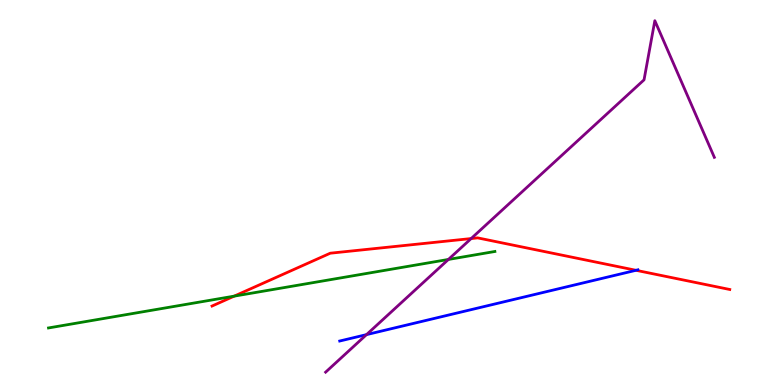[{'lines': ['blue', 'red'], 'intersections': [{'x': 8.21, 'y': 2.98}]}, {'lines': ['green', 'red'], 'intersections': [{'x': 3.02, 'y': 2.31}]}, {'lines': ['purple', 'red'], 'intersections': [{'x': 6.08, 'y': 3.8}]}, {'lines': ['blue', 'green'], 'intersections': []}, {'lines': ['blue', 'purple'], 'intersections': [{'x': 4.73, 'y': 1.31}]}, {'lines': ['green', 'purple'], 'intersections': [{'x': 5.79, 'y': 3.26}]}]